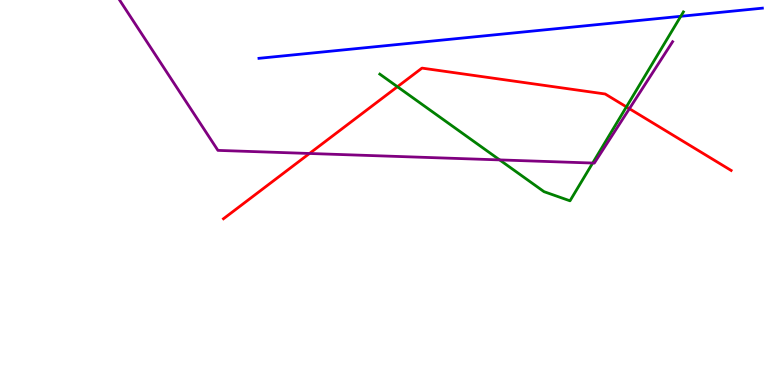[{'lines': ['blue', 'red'], 'intersections': []}, {'lines': ['green', 'red'], 'intersections': [{'x': 5.13, 'y': 7.75}, {'x': 8.08, 'y': 7.22}]}, {'lines': ['purple', 'red'], 'intersections': [{'x': 3.99, 'y': 6.01}, {'x': 8.12, 'y': 7.18}]}, {'lines': ['blue', 'green'], 'intersections': [{'x': 8.78, 'y': 9.58}]}, {'lines': ['blue', 'purple'], 'intersections': []}, {'lines': ['green', 'purple'], 'intersections': [{'x': 6.45, 'y': 5.85}, {'x': 7.65, 'y': 5.77}]}]